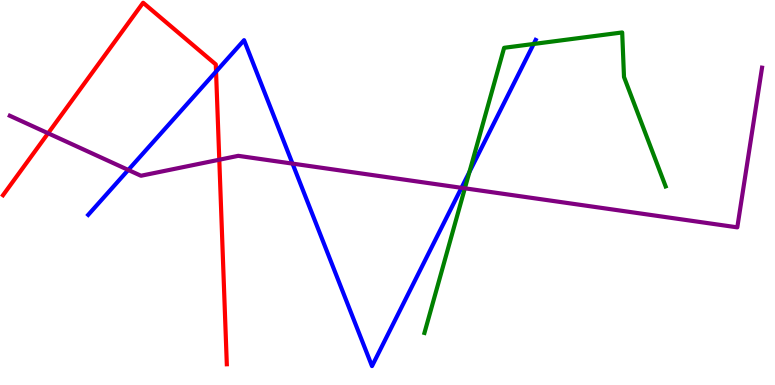[{'lines': ['blue', 'red'], 'intersections': [{'x': 2.79, 'y': 8.14}]}, {'lines': ['green', 'red'], 'intersections': []}, {'lines': ['purple', 'red'], 'intersections': [{'x': 0.621, 'y': 6.54}, {'x': 2.83, 'y': 5.85}]}, {'lines': ['blue', 'green'], 'intersections': [{'x': 6.06, 'y': 5.53}, {'x': 6.89, 'y': 8.86}]}, {'lines': ['blue', 'purple'], 'intersections': [{'x': 1.66, 'y': 5.59}, {'x': 3.77, 'y': 5.75}, {'x': 5.95, 'y': 5.12}]}, {'lines': ['green', 'purple'], 'intersections': [{'x': 6.0, 'y': 5.11}]}]